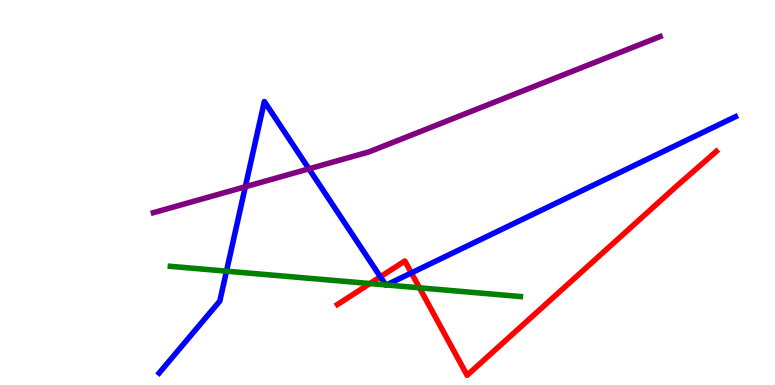[{'lines': ['blue', 'red'], 'intersections': [{'x': 4.91, 'y': 2.81}, {'x': 5.31, 'y': 2.91}]}, {'lines': ['green', 'red'], 'intersections': [{'x': 4.77, 'y': 2.64}, {'x': 5.41, 'y': 2.52}]}, {'lines': ['purple', 'red'], 'intersections': []}, {'lines': ['blue', 'green'], 'intersections': [{'x': 2.92, 'y': 2.96}, {'x': 4.98, 'y': 2.6}, {'x': 4.99, 'y': 2.6}]}, {'lines': ['blue', 'purple'], 'intersections': [{'x': 3.17, 'y': 5.15}, {'x': 3.99, 'y': 5.61}]}, {'lines': ['green', 'purple'], 'intersections': []}]